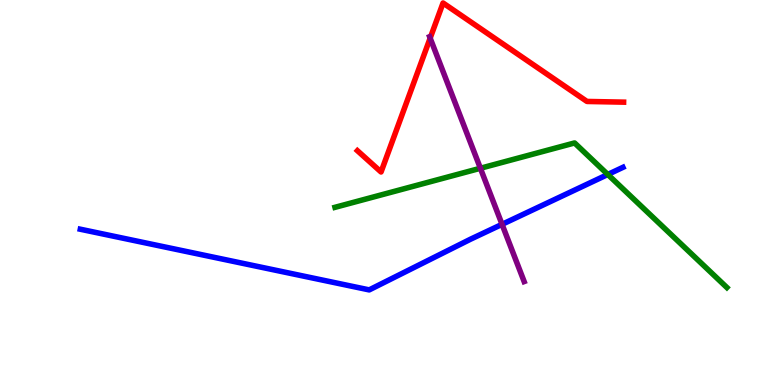[{'lines': ['blue', 'red'], 'intersections': []}, {'lines': ['green', 'red'], 'intersections': []}, {'lines': ['purple', 'red'], 'intersections': [{'x': 5.55, 'y': 9.01}]}, {'lines': ['blue', 'green'], 'intersections': [{'x': 7.84, 'y': 5.47}]}, {'lines': ['blue', 'purple'], 'intersections': [{'x': 6.48, 'y': 4.17}]}, {'lines': ['green', 'purple'], 'intersections': [{'x': 6.2, 'y': 5.63}]}]